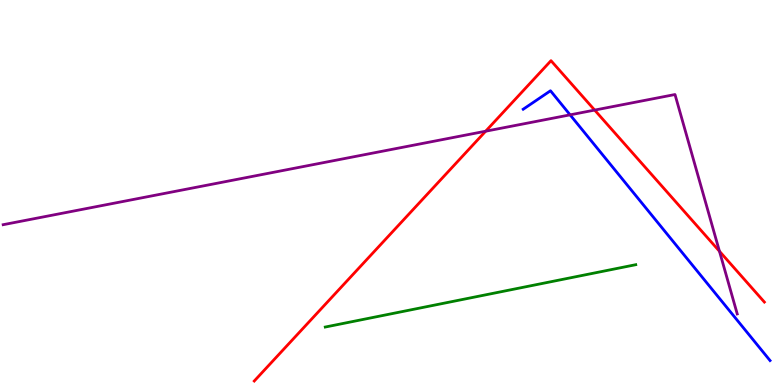[{'lines': ['blue', 'red'], 'intersections': []}, {'lines': ['green', 'red'], 'intersections': []}, {'lines': ['purple', 'red'], 'intersections': [{'x': 6.27, 'y': 6.59}, {'x': 7.67, 'y': 7.14}, {'x': 9.28, 'y': 3.47}]}, {'lines': ['blue', 'green'], 'intersections': []}, {'lines': ['blue', 'purple'], 'intersections': [{'x': 7.36, 'y': 7.02}]}, {'lines': ['green', 'purple'], 'intersections': []}]